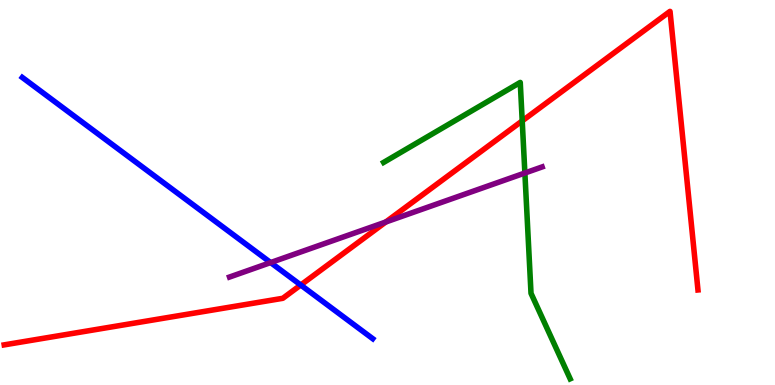[{'lines': ['blue', 'red'], 'intersections': [{'x': 3.88, 'y': 2.6}]}, {'lines': ['green', 'red'], 'intersections': [{'x': 6.74, 'y': 6.86}]}, {'lines': ['purple', 'red'], 'intersections': [{'x': 4.98, 'y': 4.23}]}, {'lines': ['blue', 'green'], 'intersections': []}, {'lines': ['blue', 'purple'], 'intersections': [{'x': 3.49, 'y': 3.18}]}, {'lines': ['green', 'purple'], 'intersections': [{'x': 6.77, 'y': 5.51}]}]